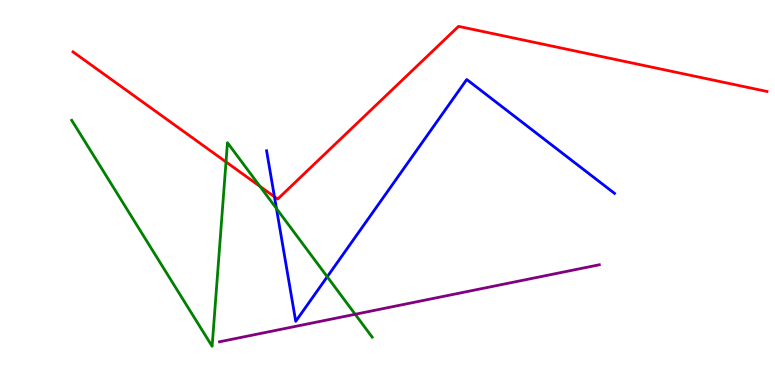[{'lines': ['blue', 'red'], 'intersections': [{'x': 3.54, 'y': 4.89}]}, {'lines': ['green', 'red'], 'intersections': [{'x': 2.92, 'y': 5.79}, {'x': 3.35, 'y': 5.16}]}, {'lines': ['purple', 'red'], 'intersections': []}, {'lines': ['blue', 'green'], 'intersections': [{'x': 3.57, 'y': 4.58}, {'x': 4.22, 'y': 2.81}]}, {'lines': ['blue', 'purple'], 'intersections': []}, {'lines': ['green', 'purple'], 'intersections': [{'x': 4.58, 'y': 1.84}]}]